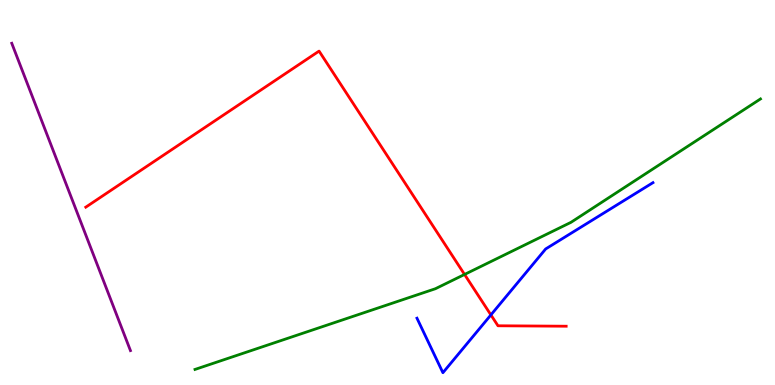[{'lines': ['blue', 'red'], 'intersections': [{'x': 6.33, 'y': 1.82}]}, {'lines': ['green', 'red'], 'intersections': [{'x': 5.99, 'y': 2.87}]}, {'lines': ['purple', 'red'], 'intersections': []}, {'lines': ['blue', 'green'], 'intersections': []}, {'lines': ['blue', 'purple'], 'intersections': []}, {'lines': ['green', 'purple'], 'intersections': []}]